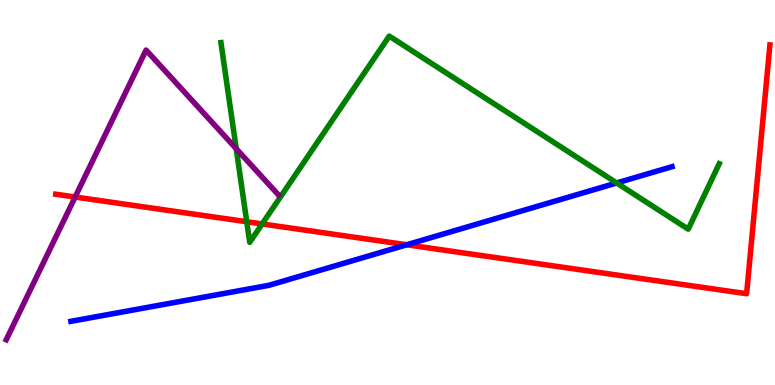[{'lines': ['blue', 'red'], 'intersections': [{'x': 5.25, 'y': 3.64}]}, {'lines': ['green', 'red'], 'intersections': [{'x': 3.18, 'y': 4.24}, {'x': 3.38, 'y': 4.18}]}, {'lines': ['purple', 'red'], 'intersections': [{'x': 0.969, 'y': 4.88}]}, {'lines': ['blue', 'green'], 'intersections': [{'x': 7.96, 'y': 5.25}]}, {'lines': ['blue', 'purple'], 'intersections': []}, {'lines': ['green', 'purple'], 'intersections': [{'x': 3.05, 'y': 6.14}]}]